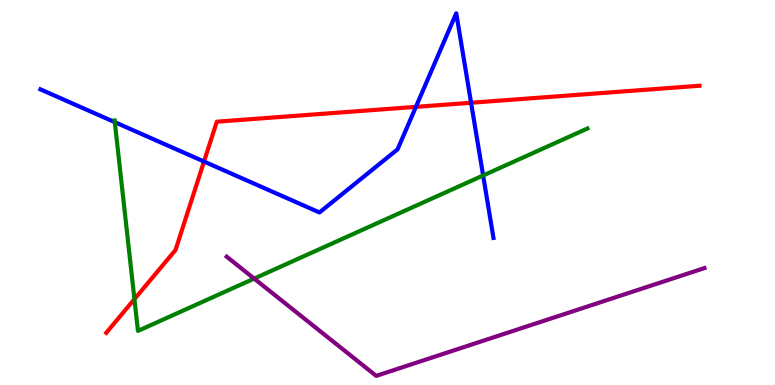[{'lines': ['blue', 'red'], 'intersections': [{'x': 2.63, 'y': 5.8}, {'x': 5.37, 'y': 7.22}, {'x': 6.08, 'y': 7.33}]}, {'lines': ['green', 'red'], 'intersections': [{'x': 1.73, 'y': 2.23}]}, {'lines': ['purple', 'red'], 'intersections': []}, {'lines': ['blue', 'green'], 'intersections': [{'x': 1.48, 'y': 6.83}, {'x': 6.23, 'y': 5.44}]}, {'lines': ['blue', 'purple'], 'intersections': []}, {'lines': ['green', 'purple'], 'intersections': [{'x': 3.28, 'y': 2.76}]}]